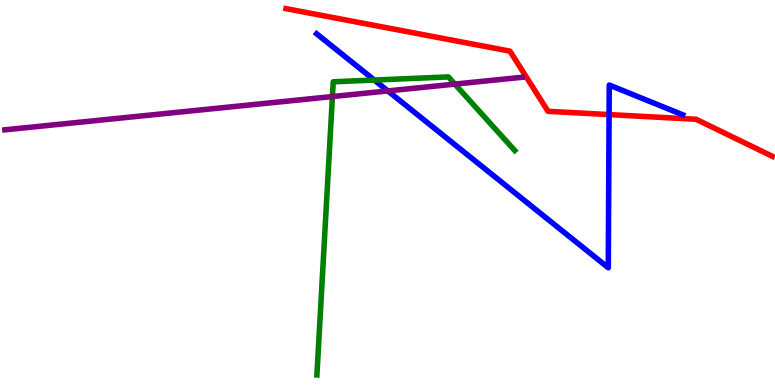[{'lines': ['blue', 'red'], 'intersections': [{'x': 7.86, 'y': 7.02}]}, {'lines': ['green', 'red'], 'intersections': []}, {'lines': ['purple', 'red'], 'intersections': []}, {'lines': ['blue', 'green'], 'intersections': [{'x': 4.83, 'y': 7.92}]}, {'lines': ['blue', 'purple'], 'intersections': [{'x': 5.0, 'y': 7.64}]}, {'lines': ['green', 'purple'], 'intersections': [{'x': 4.29, 'y': 7.49}, {'x': 5.87, 'y': 7.82}]}]